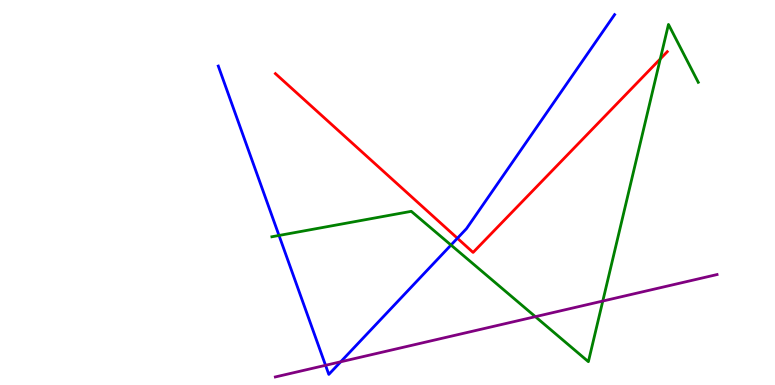[{'lines': ['blue', 'red'], 'intersections': [{'x': 5.9, 'y': 3.81}]}, {'lines': ['green', 'red'], 'intersections': [{'x': 8.52, 'y': 8.47}]}, {'lines': ['purple', 'red'], 'intersections': []}, {'lines': ['blue', 'green'], 'intersections': [{'x': 3.6, 'y': 3.88}, {'x': 5.82, 'y': 3.64}]}, {'lines': ['blue', 'purple'], 'intersections': [{'x': 4.2, 'y': 0.511}, {'x': 4.4, 'y': 0.603}]}, {'lines': ['green', 'purple'], 'intersections': [{'x': 6.91, 'y': 1.77}, {'x': 7.78, 'y': 2.18}]}]